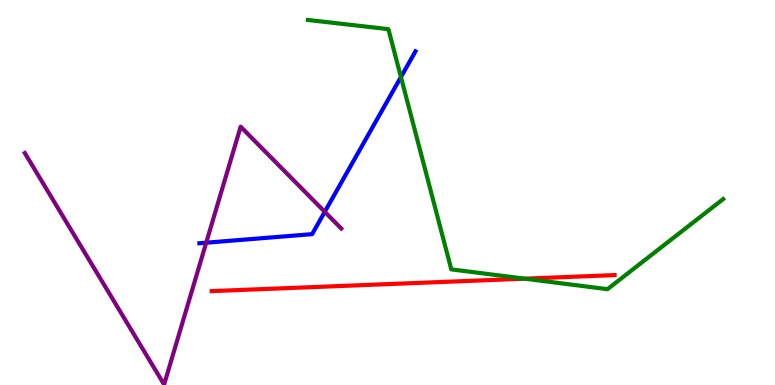[{'lines': ['blue', 'red'], 'intersections': []}, {'lines': ['green', 'red'], 'intersections': [{'x': 6.77, 'y': 2.76}]}, {'lines': ['purple', 'red'], 'intersections': []}, {'lines': ['blue', 'green'], 'intersections': [{'x': 5.17, 'y': 8.0}]}, {'lines': ['blue', 'purple'], 'intersections': [{'x': 2.66, 'y': 3.7}, {'x': 4.19, 'y': 4.5}]}, {'lines': ['green', 'purple'], 'intersections': []}]